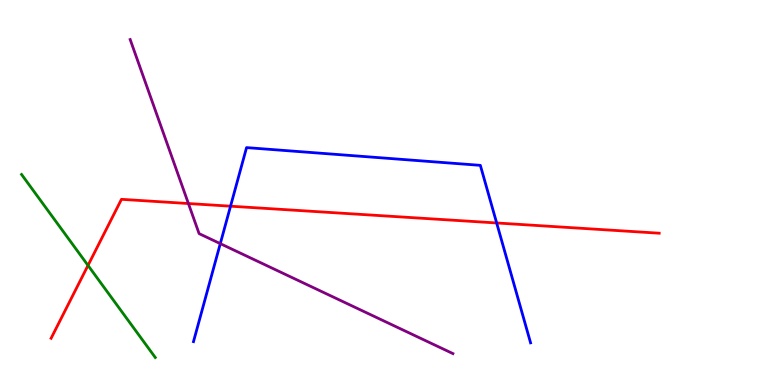[{'lines': ['blue', 'red'], 'intersections': [{'x': 2.97, 'y': 4.64}, {'x': 6.41, 'y': 4.21}]}, {'lines': ['green', 'red'], 'intersections': [{'x': 1.14, 'y': 3.11}]}, {'lines': ['purple', 'red'], 'intersections': [{'x': 2.43, 'y': 4.71}]}, {'lines': ['blue', 'green'], 'intersections': []}, {'lines': ['blue', 'purple'], 'intersections': [{'x': 2.84, 'y': 3.67}]}, {'lines': ['green', 'purple'], 'intersections': []}]